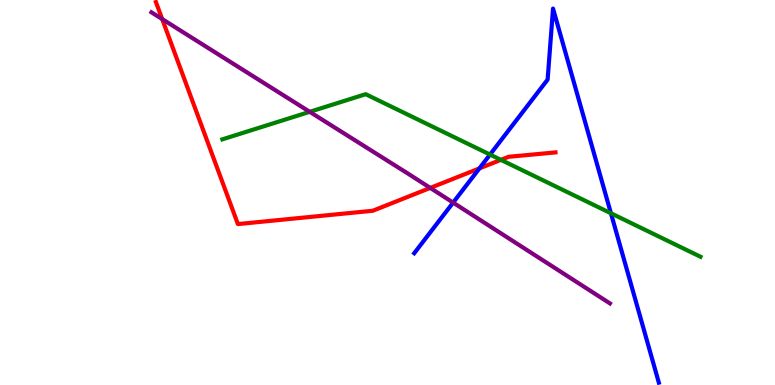[{'lines': ['blue', 'red'], 'intersections': [{'x': 6.19, 'y': 5.63}]}, {'lines': ['green', 'red'], 'intersections': [{'x': 6.46, 'y': 5.85}]}, {'lines': ['purple', 'red'], 'intersections': [{'x': 2.09, 'y': 9.5}, {'x': 5.55, 'y': 5.12}]}, {'lines': ['blue', 'green'], 'intersections': [{'x': 6.32, 'y': 5.99}, {'x': 7.88, 'y': 4.46}]}, {'lines': ['blue', 'purple'], 'intersections': [{'x': 5.85, 'y': 4.74}]}, {'lines': ['green', 'purple'], 'intersections': [{'x': 4.0, 'y': 7.1}]}]